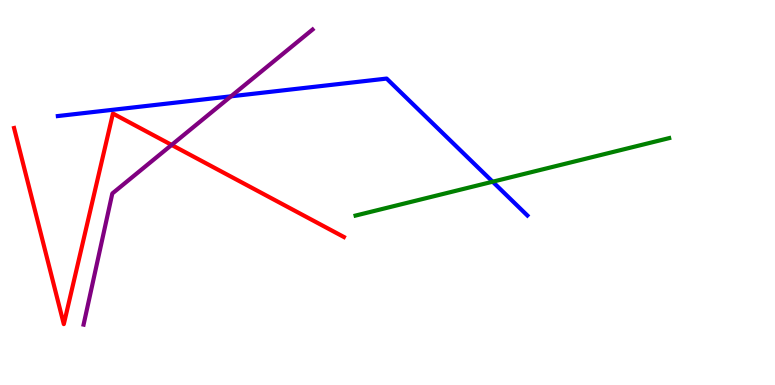[{'lines': ['blue', 'red'], 'intersections': []}, {'lines': ['green', 'red'], 'intersections': []}, {'lines': ['purple', 'red'], 'intersections': [{'x': 2.21, 'y': 6.24}]}, {'lines': ['blue', 'green'], 'intersections': [{'x': 6.36, 'y': 5.28}]}, {'lines': ['blue', 'purple'], 'intersections': [{'x': 2.98, 'y': 7.5}]}, {'lines': ['green', 'purple'], 'intersections': []}]